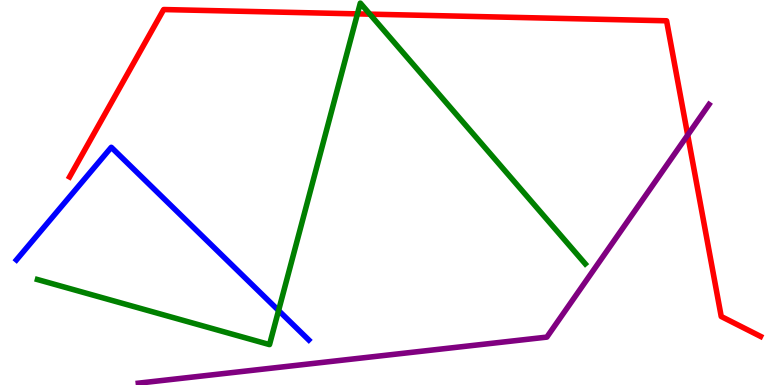[{'lines': ['blue', 'red'], 'intersections': []}, {'lines': ['green', 'red'], 'intersections': [{'x': 4.61, 'y': 9.64}, {'x': 4.77, 'y': 9.63}]}, {'lines': ['purple', 'red'], 'intersections': [{'x': 8.87, 'y': 6.49}]}, {'lines': ['blue', 'green'], 'intersections': [{'x': 3.59, 'y': 1.93}]}, {'lines': ['blue', 'purple'], 'intersections': []}, {'lines': ['green', 'purple'], 'intersections': []}]